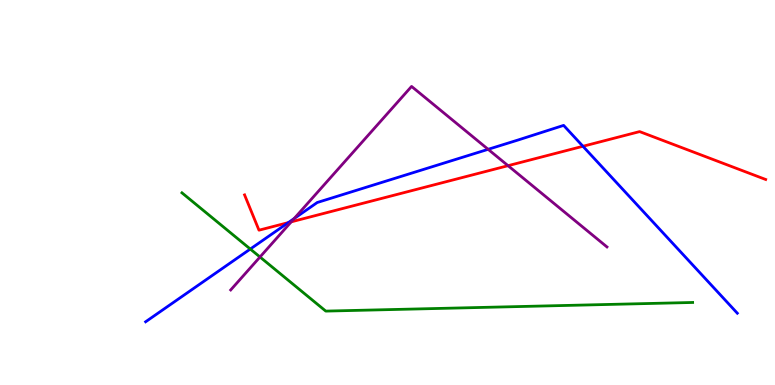[{'lines': ['blue', 'red'], 'intersections': [{'x': 3.72, 'y': 4.22}, {'x': 7.52, 'y': 6.2}]}, {'lines': ['green', 'red'], 'intersections': []}, {'lines': ['purple', 'red'], 'intersections': [{'x': 3.76, 'y': 4.24}, {'x': 6.56, 'y': 5.7}]}, {'lines': ['blue', 'green'], 'intersections': [{'x': 3.23, 'y': 3.53}]}, {'lines': ['blue', 'purple'], 'intersections': [{'x': 3.8, 'y': 4.32}, {'x': 6.3, 'y': 6.12}]}, {'lines': ['green', 'purple'], 'intersections': [{'x': 3.35, 'y': 3.32}]}]